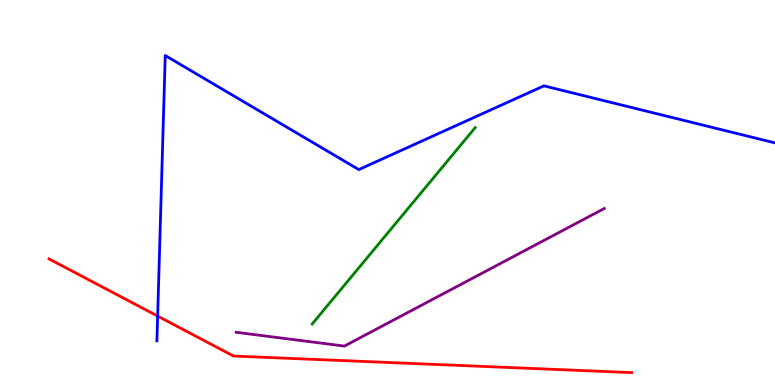[{'lines': ['blue', 'red'], 'intersections': [{'x': 2.03, 'y': 1.79}]}, {'lines': ['green', 'red'], 'intersections': []}, {'lines': ['purple', 'red'], 'intersections': []}, {'lines': ['blue', 'green'], 'intersections': []}, {'lines': ['blue', 'purple'], 'intersections': []}, {'lines': ['green', 'purple'], 'intersections': []}]